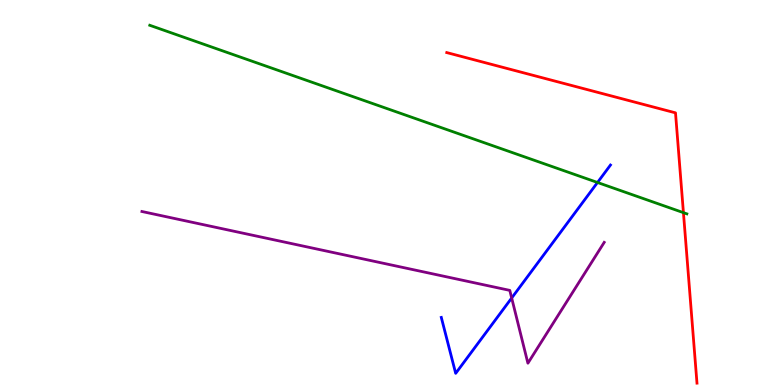[{'lines': ['blue', 'red'], 'intersections': []}, {'lines': ['green', 'red'], 'intersections': [{'x': 8.82, 'y': 4.48}]}, {'lines': ['purple', 'red'], 'intersections': []}, {'lines': ['blue', 'green'], 'intersections': [{'x': 7.71, 'y': 5.26}]}, {'lines': ['blue', 'purple'], 'intersections': [{'x': 6.6, 'y': 2.26}]}, {'lines': ['green', 'purple'], 'intersections': []}]